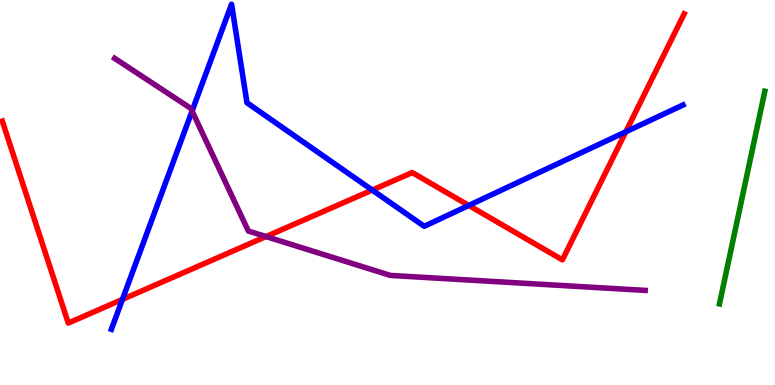[{'lines': ['blue', 'red'], 'intersections': [{'x': 1.58, 'y': 2.22}, {'x': 4.8, 'y': 5.06}, {'x': 6.05, 'y': 4.66}, {'x': 8.07, 'y': 6.58}]}, {'lines': ['green', 'red'], 'intersections': []}, {'lines': ['purple', 'red'], 'intersections': [{'x': 3.43, 'y': 3.86}]}, {'lines': ['blue', 'green'], 'intersections': []}, {'lines': ['blue', 'purple'], 'intersections': [{'x': 2.48, 'y': 7.12}]}, {'lines': ['green', 'purple'], 'intersections': []}]